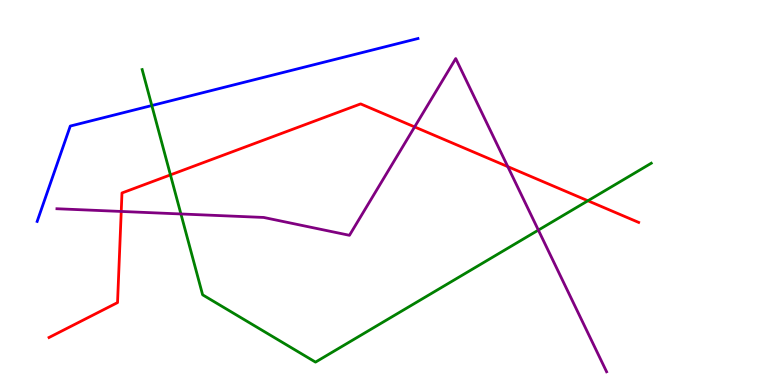[{'lines': ['blue', 'red'], 'intersections': []}, {'lines': ['green', 'red'], 'intersections': [{'x': 2.2, 'y': 5.46}, {'x': 7.59, 'y': 4.79}]}, {'lines': ['purple', 'red'], 'intersections': [{'x': 1.56, 'y': 4.51}, {'x': 5.35, 'y': 6.7}, {'x': 6.55, 'y': 5.67}]}, {'lines': ['blue', 'green'], 'intersections': [{'x': 1.96, 'y': 7.26}]}, {'lines': ['blue', 'purple'], 'intersections': []}, {'lines': ['green', 'purple'], 'intersections': [{'x': 2.33, 'y': 4.44}, {'x': 6.95, 'y': 4.02}]}]